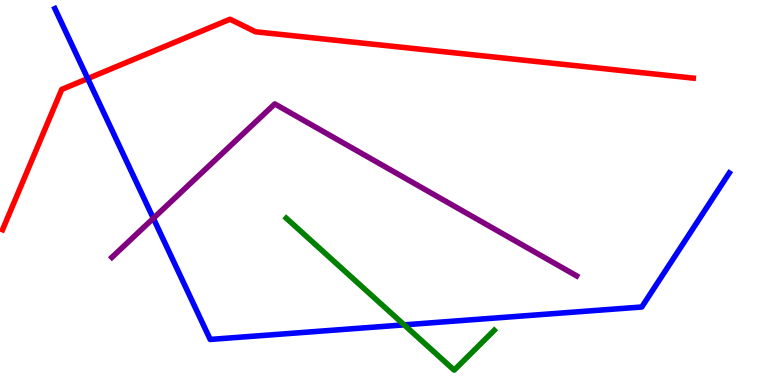[{'lines': ['blue', 'red'], 'intersections': [{'x': 1.13, 'y': 7.96}]}, {'lines': ['green', 'red'], 'intersections': []}, {'lines': ['purple', 'red'], 'intersections': []}, {'lines': ['blue', 'green'], 'intersections': [{'x': 5.21, 'y': 1.56}]}, {'lines': ['blue', 'purple'], 'intersections': [{'x': 1.98, 'y': 4.33}]}, {'lines': ['green', 'purple'], 'intersections': []}]